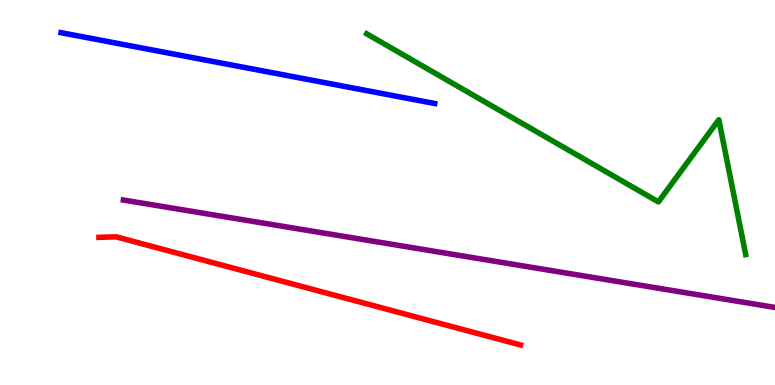[{'lines': ['blue', 'red'], 'intersections': []}, {'lines': ['green', 'red'], 'intersections': []}, {'lines': ['purple', 'red'], 'intersections': []}, {'lines': ['blue', 'green'], 'intersections': []}, {'lines': ['blue', 'purple'], 'intersections': []}, {'lines': ['green', 'purple'], 'intersections': []}]